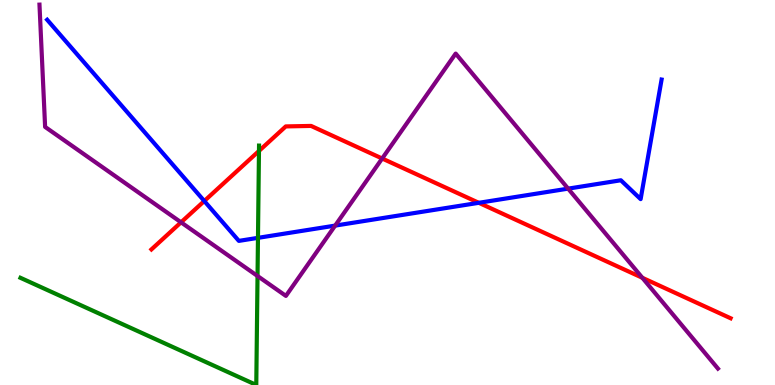[{'lines': ['blue', 'red'], 'intersections': [{'x': 2.64, 'y': 4.78}, {'x': 6.18, 'y': 4.73}]}, {'lines': ['green', 'red'], 'intersections': [{'x': 3.34, 'y': 6.08}]}, {'lines': ['purple', 'red'], 'intersections': [{'x': 2.34, 'y': 4.23}, {'x': 4.93, 'y': 5.88}, {'x': 8.29, 'y': 2.78}]}, {'lines': ['blue', 'green'], 'intersections': [{'x': 3.33, 'y': 3.82}]}, {'lines': ['blue', 'purple'], 'intersections': [{'x': 4.32, 'y': 4.14}, {'x': 7.33, 'y': 5.1}]}, {'lines': ['green', 'purple'], 'intersections': [{'x': 3.32, 'y': 2.83}]}]